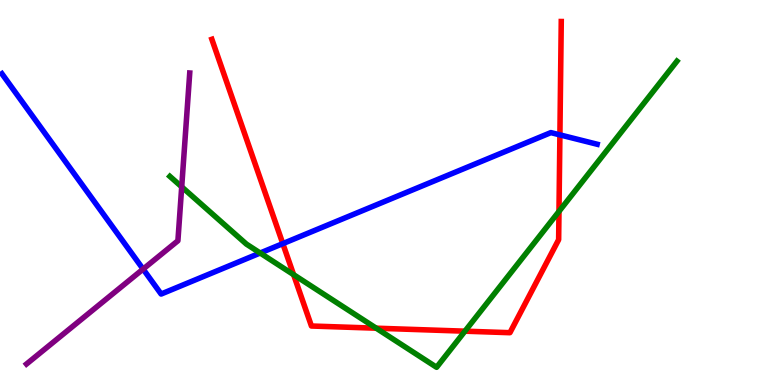[{'lines': ['blue', 'red'], 'intersections': [{'x': 3.65, 'y': 3.67}, {'x': 7.22, 'y': 6.5}]}, {'lines': ['green', 'red'], 'intersections': [{'x': 3.79, 'y': 2.87}, {'x': 4.85, 'y': 1.48}, {'x': 6.0, 'y': 1.4}, {'x': 7.21, 'y': 4.51}]}, {'lines': ['purple', 'red'], 'intersections': []}, {'lines': ['blue', 'green'], 'intersections': [{'x': 3.36, 'y': 3.43}]}, {'lines': ['blue', 'purple'], 'intersections': [{'x': 1.85, 'y': 3.01}]}, {'lines': ['green', 'purple'], 'intersections': [{'x': 2.34, 'y': 5.15}]}]